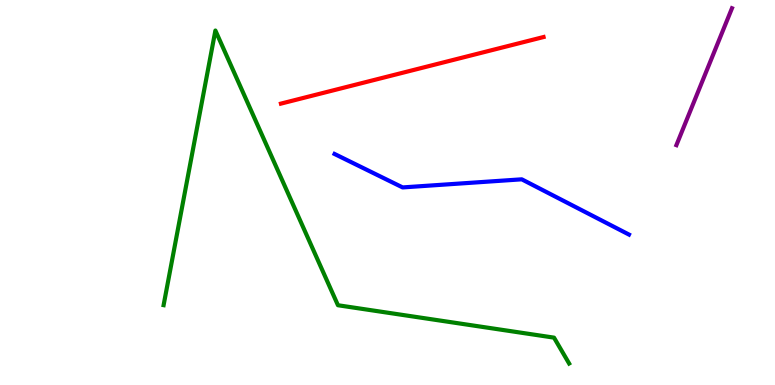[{'lines': ['blue', 'red'], 'intersections': []}, {'lines': ['green', 'red'], 'intersections': []}, {'lines': ['purple', 'red'], 'intersections': []}, {'lines': ['blue', 'green'], 'intersections': []}, {'lines': ['blue', 'purple'], 'intersections': []}, {'lines': ['green', 'purple'], 'intersections': []}]